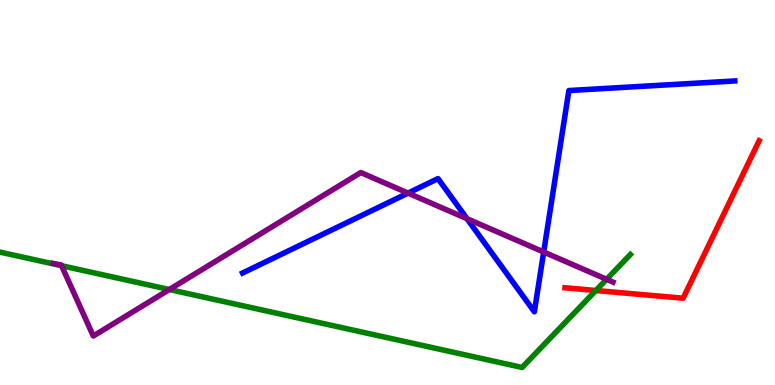[{'lines': ['blue', 'red'], 'intersections': []}, {'lines': ['green', 'red'], 'intersections': [{'x': 7.69, 'y': 2.45}]}, {'lines': ['purple', 'red'], 'intersections': []}, {'lines': ['blue', 'green'], 'intersections': []}, {'lines': ['blue', 'purple'], 'intersections': [{'x': 5.27, 'y': 4.98}, {'x': 6.03, 'y': 4.32}, {'x': 7.02, 'y': 3.45}]}, {'lines': ['green', 'purple'], 'intersections': [{'x': 0.795, 'y': 3.1}, {'x': 2.19, 'y': 2.48}, {'x': 7.83, 'y': 2.75}]}]